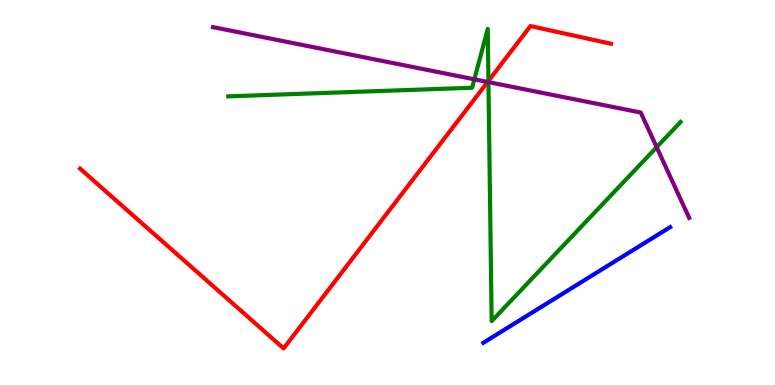[{'lines': ['blue', 'red'], 'intersections': []}, {'lines': ['green', 'red'], 'intersections': [{'x': 6.3, 'y': 7.9}]}, {'lines': ['purple', 'red'], 'intersections': [{'x': 6.29, 'y': 7.87}]}, {'lines': ['blue', 'green'], 'intersections': []}, {'lines': ['blue', 'purple'], 'intersections': []}, {'lines': ['green', 'purple'], 'intersections': [{'x': 6.12, 'y': 7.94}, {'x': 6.3, 'y': 7.87}, {'x': 8.47, 'y': 6.18}]}]